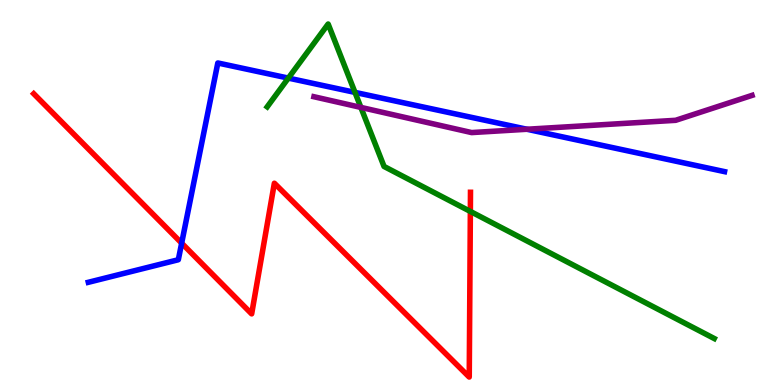[{'lines': ['blue', 'red'], 'intersections': [{'x': 2.34, 'y': 3.68}]}, {'lines': ['green', 'red'], 'intersections': [{'x': 6.07, 'y': 4.51}]}, {'lines': ['purple', 'red'], 'intersections': []}, {'lines': ['blue', 'green'], 'intersections': [{'x': 3.72, 'y': 7.97}, {'x': 4.58, 'y': 7.6}]}, {'lines': ['blue', 'purple'], 'intersections': [{'x': 6.8, 'y': 6.64}]}, {'lines': ['green', 'purple'], 'intersections': [{'x': 4.66, 'y': 7.21}]}]